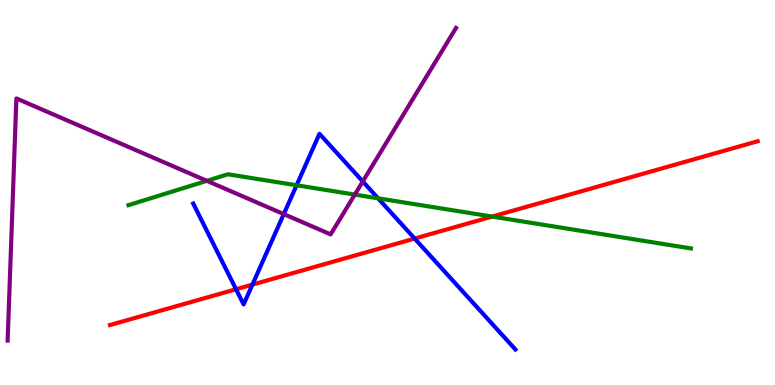[{'lines': ['blue', 'red'], 'intersections': [{'x': 3.05, 'y': 2.49}, {'x': 3.26, 'y': 2.61}, {'x': 5.35, 'y': 3.8}]}, {'lines': ['green', 'red'], 'intersections': [{'x': 6.35, 'y': 4.37}]}, {'lines': ['purple', 'red'], 'intersections': []}, {'lines': ['blue', 'green'], 'intersections': [{'x': 3.83, 'y': 5.19}, {'x': 4.88, 'y': 4.85}]}, {'lines': ['blue', 'purple'], 'intersections': [{'x': 3.66, 'y': 4.44}, {'x': 4.68, 'y': 5.29}]}, {'lines': ['green', 'purple'], 'intersections': [{'x': 2.67, 'y': 5.3}, {'x': 4.58, 'y': 4.95}]}]